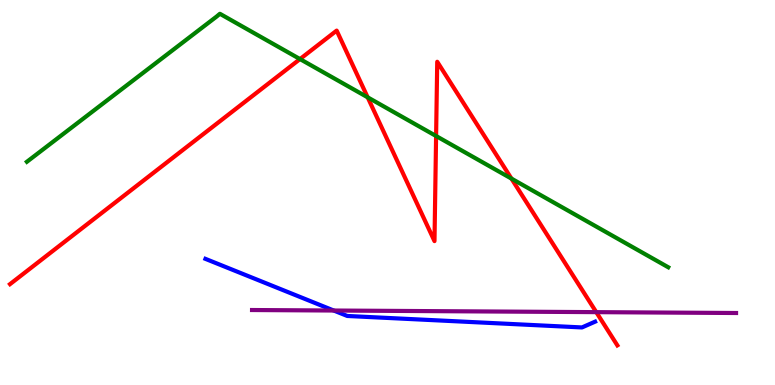[{'lines': ['blue', 'red'], 'intersections': []}, {'lines': ['green', 'red'], 'intersections': [{'x': 3.87, 'y': 8.47}, {'x': 4.74, 'y': 7.47}, {'x': 5.63, 'y': 6.47}, {'x': 6.6, 'y': 5.36}]}, {'lines': ['purple', 'red'], 'intersections': [{'x': 7.69, 'y': 1.89}]}, {'lines': ['blue', 'green'], 'intersections': []}, {'lines': ['blue', 'purple'], 'intersections': [{'x': 4.31, 'y': 1.93}]}, {'lines': ['green', 'purple'], 'intersections': []}]